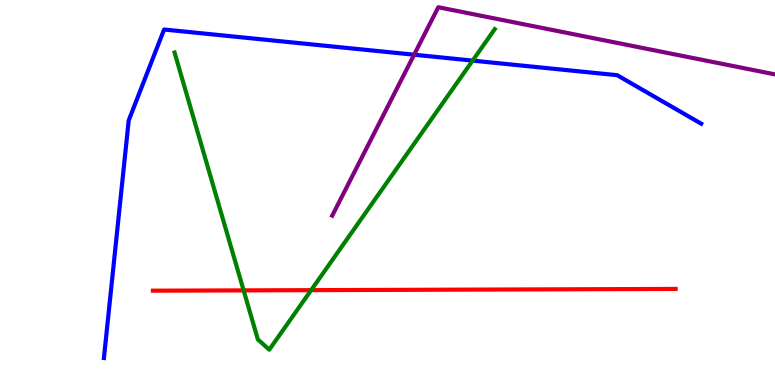[{'lines': ['blue', 'red'], 'intersections': []}, {'lines': ['green', 'red'], 'intersections': [{'x': 3.14, 'y': 2.46}, {'x': 4.01, 'y': 2.46}]}, {'lines': ['purple', 'red'], 'intersections': []}, {'lines': ['blue', 'green'], 'intersections': [{'x': 6.1, 'y': 8.43}]}, {'lines': ['blue', 'purple'], 'intersections': [{'x': 5.34, 'y': 8.58}]}, {'lines': ['green', 'purple'], 'intersections': []}]